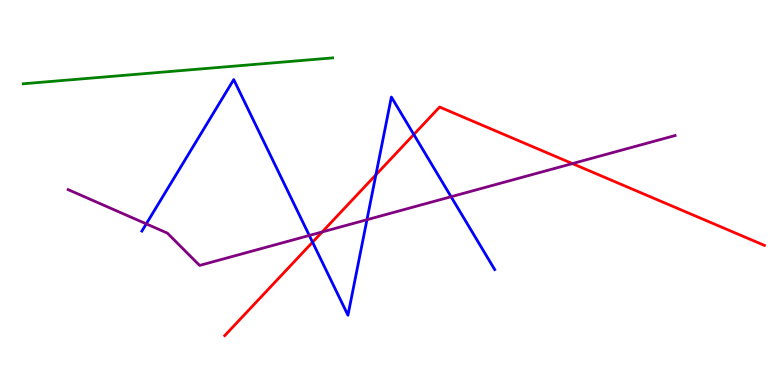[{'lines': ['blue', 'red'], 'intersections': [{'x': 4.03, 'y': 3.71}, {'x': 4.85, 'y': 5.46}, {'x': 5.34, 'y': 6.51}]}, {'lines': ['green', 'red'], 'intersections': []}, {'lines': ['purple', 'red'], 'intersections': [{'x': 4.16, 'y': 3.98}, {'x': 7.39, 'y': 5.75}]}, {'lines': ['blue', 'green'], 'intersections': []}, {'lines': ['blue', 'purple'], 'intersections': [{'x': 1.89, 'y': 4.19}, {'x': 3.99, 'y': 3.88}, {'x': 4.74, 'y': 4.29}, {'x': 5.82, 'y': 4.89}]}, {'lines': ['green', 'purple'], 'intersections': []}]